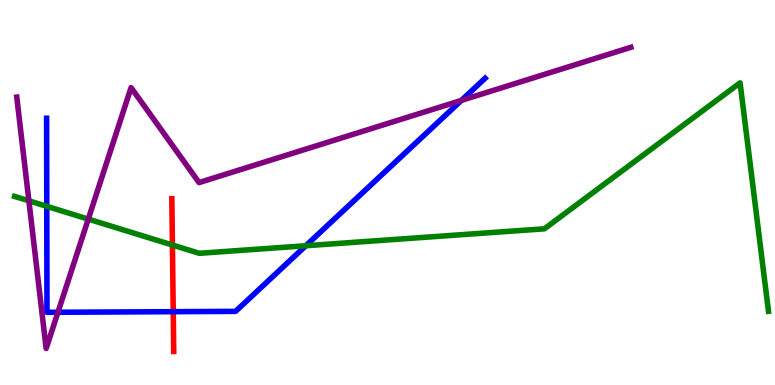[{'lines': ['blue', 'red'], 'intersections': [{'x': 2.24, 'y': 1.9}]}, {'lines': ['green', 'red'], 'intersections': [{'x': 2.22, 'y': 3.64}]}, {'lines': ['purple', 'red'], 'intersections': []}, {'lines': ['blue', 'green'], 'intersections': [{'x': 0.603, 'y': 4.64}, {'x': 3.95, 'y': 3.62}]}, {'lines': ['blue', 'purple'], 'intersections': [{'x': 0.748, 'y': 1.89}, {'x': 5.95, 'y': 7.39}]}, {'lines': ['green', 'purple'], 'intersections': [{'x': 0.373, 'y': 4.78}, {'x': 1.14, 'y': 4.31}]}]